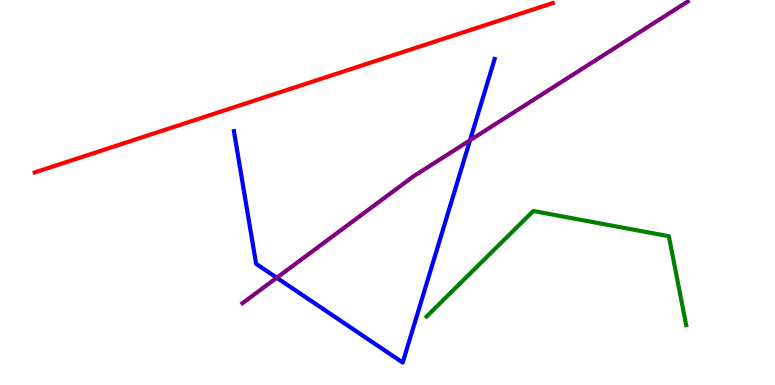[{'lines': ['blue', 'red'], 'intersections': []}, {'lines': ['green', 'red'], 'intersections': []}, {'lines': ['purple', 'red'], 'intersections': []}, {'lines': ['blue', 'green'], 'intersections': []}, {'lines': ['blue', 'purple'], 'intersections': [{'x': 3.57, 'y': 2.79}, {'x': 6.06, 'y': 6.36}]}, {'lines': ['green', 'purple'], 'intersections': []}]